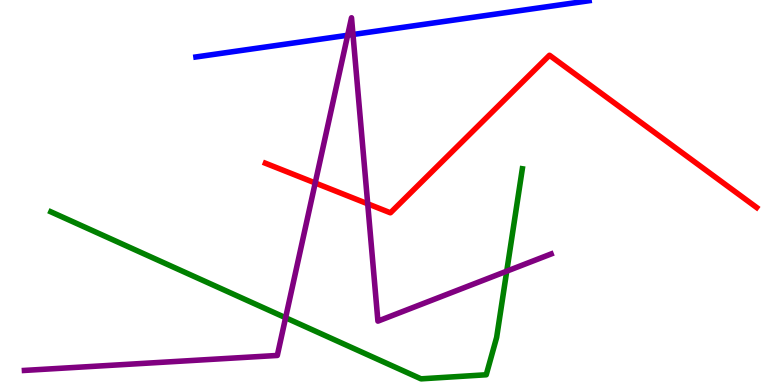[{'lines': ['blue', 'red'], 'intersections': []}, {'lines': ['green', 'red'], 'intersections': []}, {'lines': ['purple', 'red'], 'intersections': [{'x': 4.07, 'y': 5.25}, {'x': 4.74, 'y': 4.71}]}, {'lines': ['blue', 'green'], 'intersections': []}, {'lines': ['blue', 'purple'], 'intersections': [{'x': 4.49, 'y': 9.08}, {'x': 4.55, 'y': 9.1}]}, {'lines': ['green', 'purple'], 'intersections': [{'x': 3.69, 'y': 1.75}, {'x': 6.54, 'y': 2.96}]}]